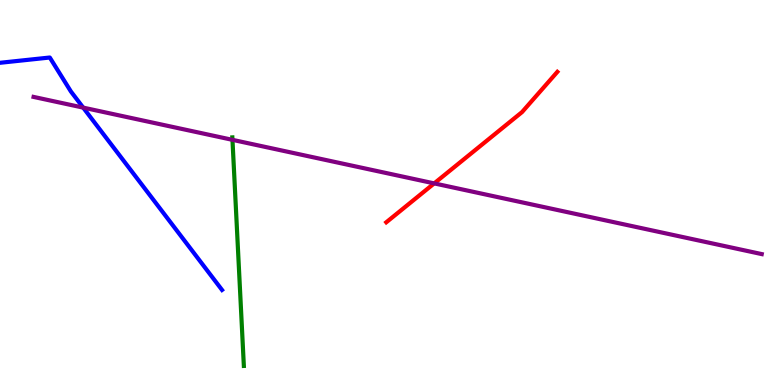[{'lines': ['blue', 'red'], 'intersections': []}, {'lines': ['green', 'red'], 'intersections': []}, {'lines': ['purple', 'red'], 'intersections': [{'x': 5.6, 'y': 5.24}]}, {'lines': ['blue', 'green'], 'intersections': []}, {'lines': ['blue', 'purple'], 'intersections': [{'x': 1.07, 'y': 7.2}]}, {'lines': ['green', 'purple'], 'intersections': [{'x': 3.0, 'y': 6.37}]}]